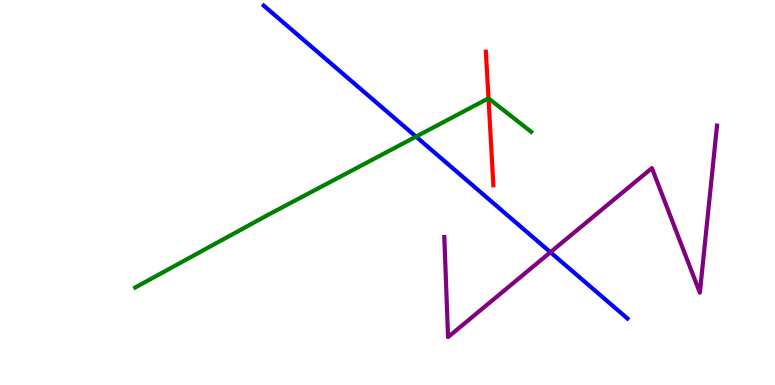[{'lines': ['blue', 'red'], 'intersections': []}, {'lines': ['green', 'red'], 'intersections': [{'x': 6.3, 'y': 7.45}]}, {'lines': ['purple', 'red'], 'intersections': []}, {'lines': ['blue', 'green'], 'intersections': [{'x': 5.37, 'y': 6.45}]}, {'lines': ['blue', 'purple'], 'intersections': [{'x': 7.1, 'y': 3.45}]}, {'lines': ['green', 'purple'], 'intersections': []}]